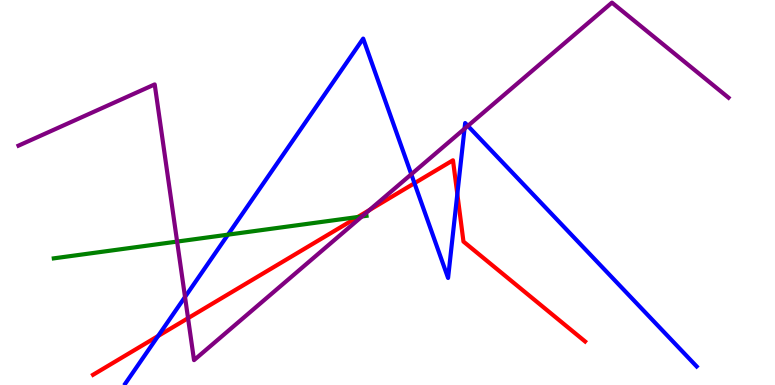[{'lines': ['blue', 'red'], 'intersections': [{'x': 2.04, 'y': 1.27}, {'x': 5.35, 'y': 5.24}, {'x': 5.9, 'y': 4.96}]}, {'lines': ['green', 'red'], 'intersections': [{'x': 4.62, 'y': 4.36}]}, {'lines': ['purple', 'red'], 'intersections': [{'x': 2.43, 'y': 1.74}, {'x': 4.77, 'y': 4.54}]}, {'lines': ['blue', 'green'], 'intersections': [{'x': 2.94, 'y': 3.9}]}, {'lines': ['blue', 'purple'], 'intersections': [{'x': 2.39, 'y': 2.29}, {'x': 5.31, 'y': 5.47}, {'x': 5.99, 'y': 6.66}, {'x': 6.04, 'y': 6.73}]}, {'lines': ['green', 'purple'], 'intersections': [{'x': 2.29, 'y': 3.73}, {'x': 4.67, 'y': 4.38}]}]